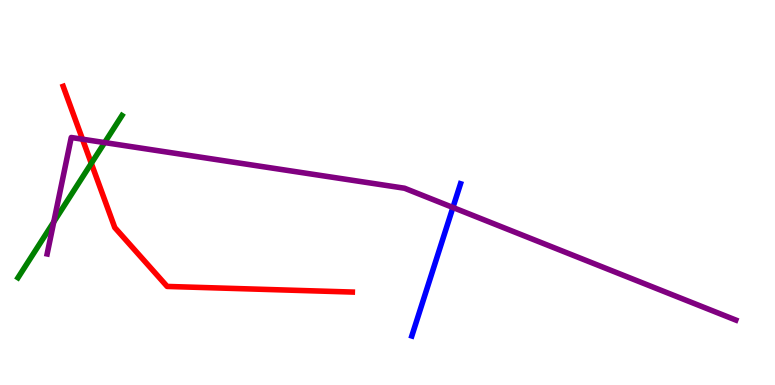[{'lines': ['blue', 'red'], 'intersections': []}, {'lines': ['green', 'red'], 'intersections': [{'x': 1.18, 'y': 5.76}]}, {'lines': ['purple', 'red'], 'intersections': [{'x': 1.06, 'y': 6.38}]}, {'lines': ['blue', 'green'], 'intersections': []}, {'lines': ['blue', 'purple'], 'intersections': [{'x': 5.84, 'y': 4.61}]}, {'lines': ['green', 'purple'], 'intersections': [{'x': 0.694, 'y': 4.24}, {'x': 1.35, 'y': 6.3}]}]